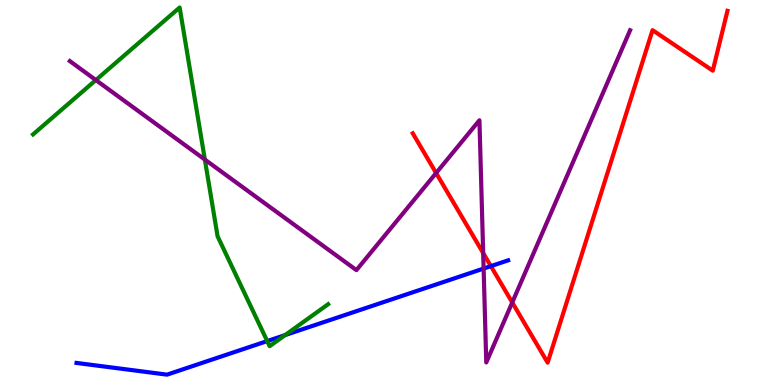[{'lines': ['blue', 'red'], 'intersections': [{'x': 6.33, 'y': 3.09}]}, {'lines': ['green', 'red'], 'intersections': []}, {'lines': ['purple', 'red'], 'intersections': [{'x': 5.63, 'y': 5.51}, {'x': 6.23, 'y': 3.43}, {'x': 6.61, 'y': 2.14}]}, {'lines': ['blue', 'green'], 'intersections': [{'x': 3.45, 'y': 1.14}, {'x': 3.68, 'y': 1.3}]}, {'lines': ['blue', 'purple'], 'intersections': [{'x': 6.24, 'y': 3.02}]}, {'lines': ['green', 'purple'], 'intersections': [{'x': 1.24, 'y': 7.92}, {'x': 2.64, 'y': 5.86}]}]